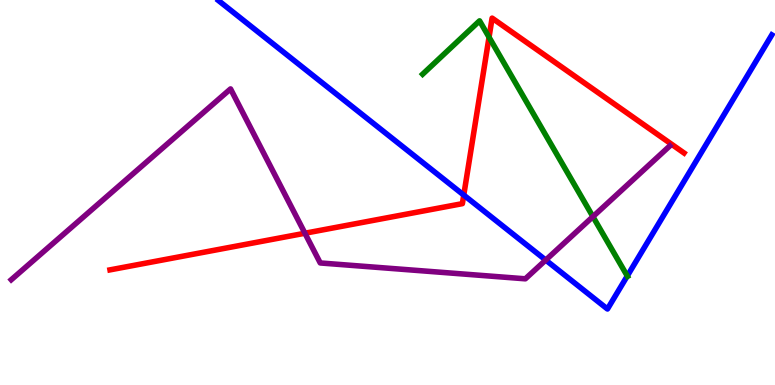[{'lines': ['blue', 'red'], 'intersections': [{'x': 5.98, 'y': 4.93}]}, {'lines': ['green', 'red'], 'intersections': [{'x': 6.31, 'y': 9.03}]}, {'lines': ['purple', 'red'], 'intersections': [{'x': 3.93, 'y': 3.94}]}, {'lines': ['blue', 'green'], 'intersections': [{'x': 8.09, 'y': 2.83}]}, {'lines': ['blue', 'purple'], 'intersections': [{'x': 7.04, 'y': 3.25}]}, {'lines': ['green', 'purple'], 'intersections': [{'x': 7.65, 'y': 4.37}]}]